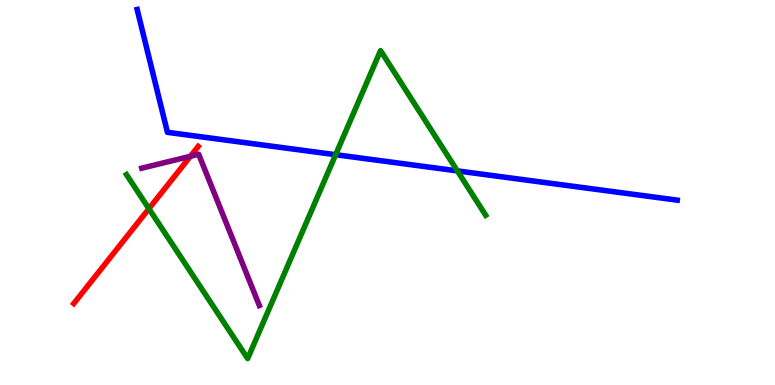[{'lines': ['blue', 'red'], 'intersections': []}, {'lines': ['green', 'red'], 'intersections': [{'x': 1.92, 'y': 4.58}]}, {'lines': ['purple', 'red'], 'intersections': [{'x': 2.46, 'y': 5.94}]}, {'lines': ['blue', 'green'], 'intersections': [{'x': 4.33, 'y': 5.98}, {'x': 5.9, 'y': 5.56}]}, {'lines': ['blue', 'purple'], 'intersections': []}, {'lines': ['green', 'purple'], 'intersections': []}]